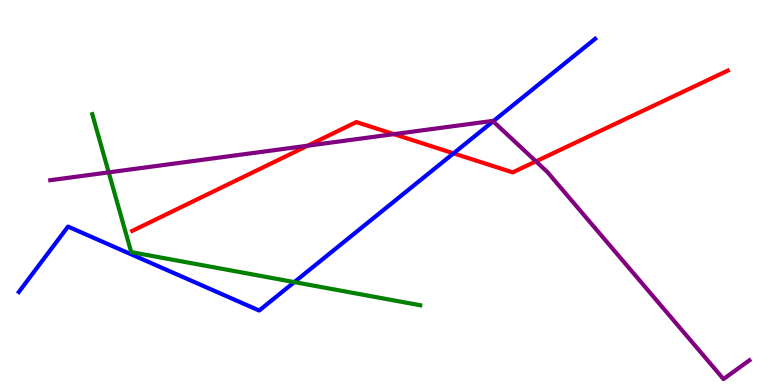[{'lines': ['blue', 'red'], 'intersections': [{'x': 5.85, 'y': 6.02}]}, {'lines': ['green', 'red'], 'intersections': []}, {'lines': ['purple', 'red'], 'intersections': [{'x': 3.97, 'y': 6.22}, {'x': 5.08, 'y': 6.52}, {'x': 6.92, 'y': 5.81}]}, {'lines': ['blue', 'green'], 'intersections': [{'x': 3.8, 'y': 2.67}]}, {'lines': ['blue', 'purple'], 'intersections': [{'x': 6.36, 'y': 6.85}]}, {'lines': ['green', 'purple'], 'intersections': [{'x': 1.4, 'y': 5.52}]}]